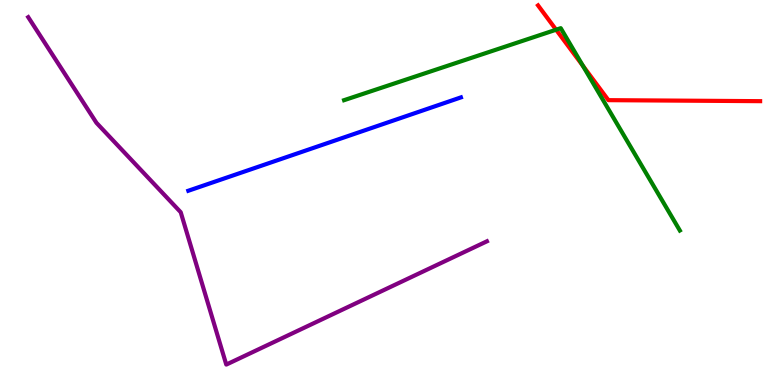[{'lines': ['blue', 'red'], 'intersections': []}, {'lines': ['green', 'red'], 'intersections': [{'x': 7.18, 'y': 9.23}, {'x': 7.52, 'y': 8.29}]}, {'lines': ['purple', 'red'], 'intersections': []}, {'lines': ['blue', 'green'], 'intersections': []}, {'lines': ['blue', 'purple'], 'intersections': []}, {'lines': ['green', 'purple'], 'intersections': []}]